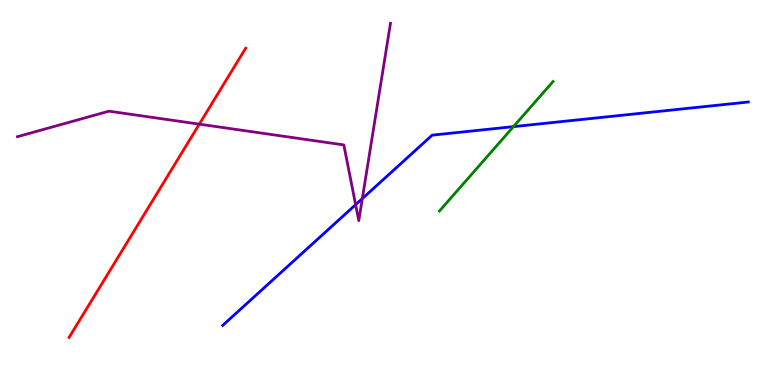[{'lines': ['blue', 'red'], 'intersections': []}, {'lines': ['green', 'red'], 'intersections': []}, {'lines': ['purple', 'red'], 'intersections': [{'x': 2.57, 'y': 6.78}]}, {'lines': ['blue', 'green'], 'intersections': [{'x': 6.63, 'y': 6.71}]}, {'lines': ['blue', 'purple'], 'intersections': [{'x': 4.59, 'y': 4.68}, {'x': 4.68, 'y': 4.84}]}, {'lines': ['green', 'purple'], 'intersections': []}]